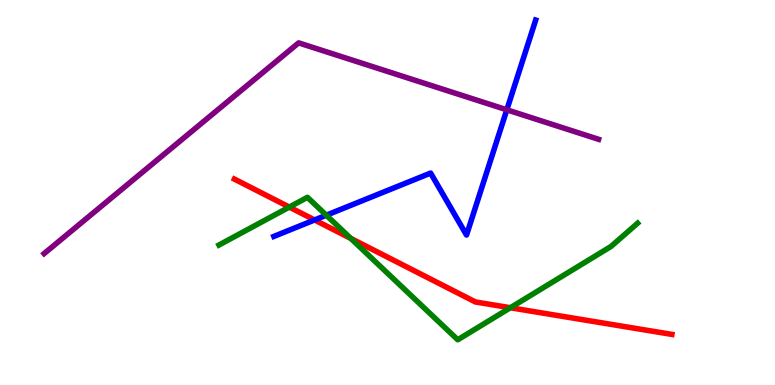[{'lines': ['blue', 'red'], 'intersections': [{'x': 4.06, 'y': 4.29}]}, {'lines': ['green', 'red'], 'intersections': [{'x': 3.73, 'y': 4.62}, {'x': 4.53, 'y': 3.81}, {'x': 6.59, 'y': 2.01}]}, {'lines': ['purple', 'red'], 'intersections': []}, {'lines': ['blue', 'green'], 'intersections': [{'x': 4.21, 'y': 4.41}]}, {'lines': ['blue', 'purple'], 'intersections': [{'x': 6.54, 'y': 7.15}]}, {'lines': ['green', 'purple'], 'intersections': []}]